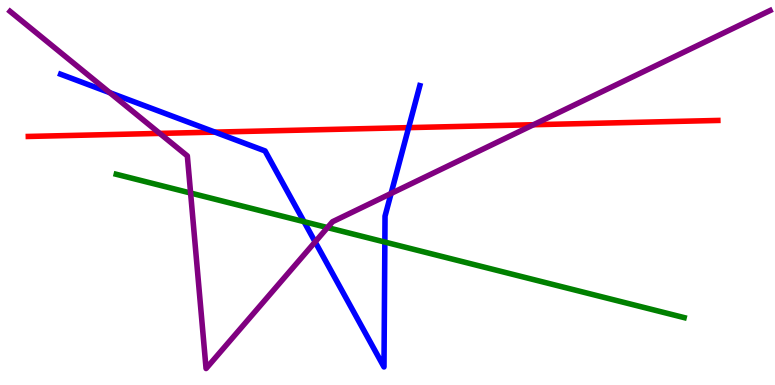[{'lines': ['blue', 'red'], 'intersections': [{'x': 2.77, 'y': 6.57}, {'x': 5.27, 'y': 6.69}]}, {'lines': ['green', 'red'], 'intersections': []}, {'lines': ['purple', 'red'], 'intersections': [{'x': 2.06, 'y': 6.53}, {'x': 6.88, 'y': 6.76}]}, {'lines': ['blue', 'green'], 'intersections': [{'x': 3.92, 'y': 4.24}, {'x': 4.97, 'y': 3.71}]}, {'lines': ['blue', 'purple'], 'intersections': [{'x': 1.42, 'y': 7.59}, {'x': 4.07, 'y': 3.72}, {'x': 5.05, 'y': 4.98}]}, {'lines': ['green', 'purple'], 'intersections': [{'x': 2.46, 'y': 4.99}, {'x': 4.23, 'y': 4.09}]}]